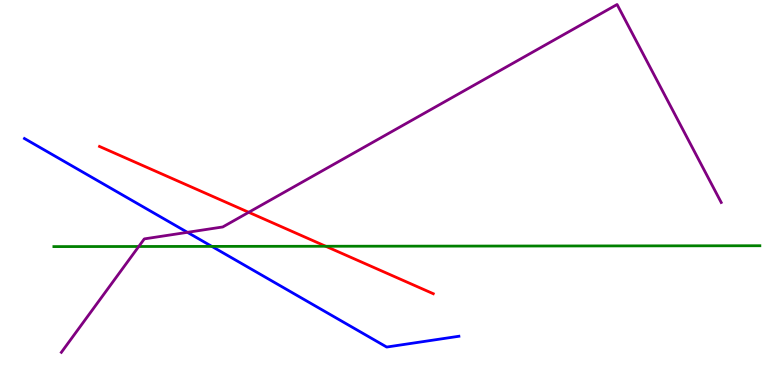[{'lines': ['blue', 'red'], 'intersections': []}, {'lines': ['green', 'red'], 'intersections': [{'x': 4.2, 'y': 3.6}]}, {'lines': ['purple', 'red'], 'intersections': [{'x': 3.21, 'y': 4.49}]}, {'lines': ['blue', 'green'], 'intersections': [{'x': 2.73, 'y': 3.6}]}, {'lines': ['blue', 'purple'], 'intersections': [{'x': 2.42, 'y': 3.97}]}, {'lines': ['green', 'purple'], 'intersections': [{'x': 1.79, 'y': 3.6}]}]